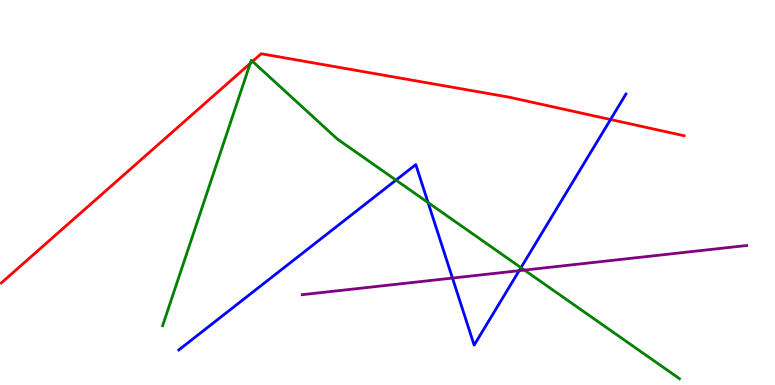[{'lines': ['blue', 'red'], 'intersections': [{'x': 7.88, 'y': 6.9}]}, {'lines': ['green', 'red'], 'intersections': [{'x': 3.23, 'y': 8.35}, {'x': 3.26, 'y': 8.41}]}, {'lines': ['purple', 'red'], 'intersections': []}, {'lines': ['blue', 'green'], 'intersections': [{'x': 5.11, 'y': 5.32}, {'x': 5.52, 'y': 4.74}, {'x': 6.72, 'y': 3.05}]}, {'lines': ['blue', 'purple'], 'intersections': [{'x': 5.84, 'y': 2.78}, {'x': 6.7, 'y': 2.97}]}, {'lines': ['green', 'purple'], 'intersections': [{'x': 6.77, 'y': 2.98}]}]